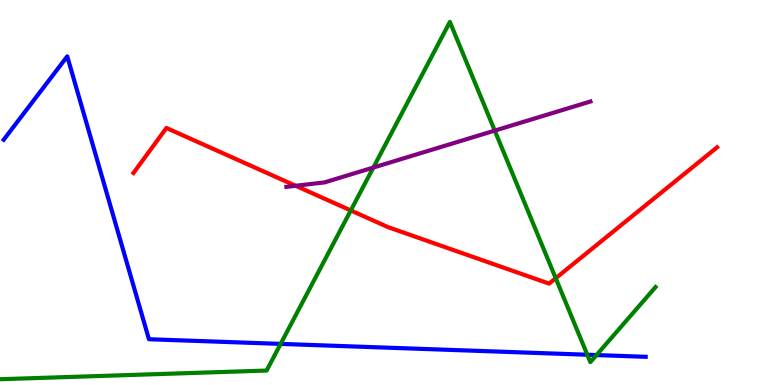[{'lines': ['blue', 'red'], 'intersections': []}, {'lines': ['green', 'red'], 'intersections': [{'x': 4.53, 'y': 4.53}, {'x': 7.17, 'y': 2.77}]}, {'lines': ['purple', 'red'], 'intersections': [{'x': 3.81, 'y': 5.17}]}, {'lines': ['blue', 'green'], 'intersections': [{'x': 3.62, 'y': 1.07}, {'x': 7.58, 'y': 0.786}, {'x': 7.7, 'y': 0.778}]}, {'lines': ['blue', 'purple'], 'intersections': []}, {'lines': ['green', 'purple'], 'intersections': [{'x': 4.82, 'y': 5.65}, {'x': 6.38, 'y': 6.61}]}]